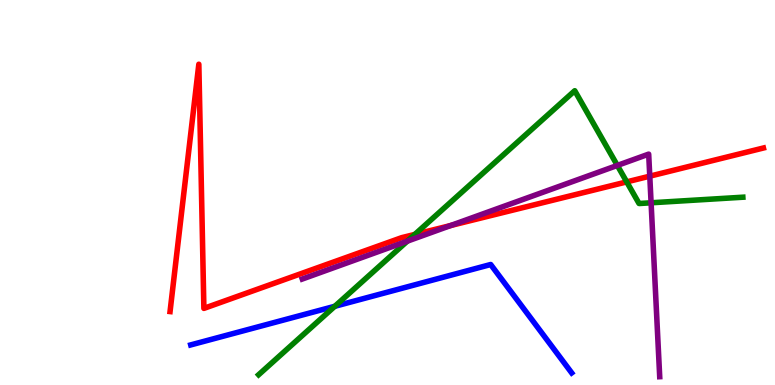[{'lines': ['blue', 'red'], 'intersections': []}, {'lines': ['green', 'red'], 'intersections': [{'x': 5.35, 'y': 3.91}, {'x': 8.09, 'y': 5.28}]}, {'lines': ['purple', 'red'], 'intersections': [{'x': 5.81, 'y': 4.14}, {'x': 8.38, 'y': 5.42}]}, {'lines': ['blue', 'green'], 'intersections': [{'x': 4.32, 'y': 2.04}]}, {'lines': ['blue', 'purple'], 'intersections': []}, {'lines': ['green', 'purple'], 'intersections': [{'x': 5.26, 'y': 3.74}, {'x': 7.97, 'y': 5.7}, {'x': 8.4, 'y': 4.73}]}]